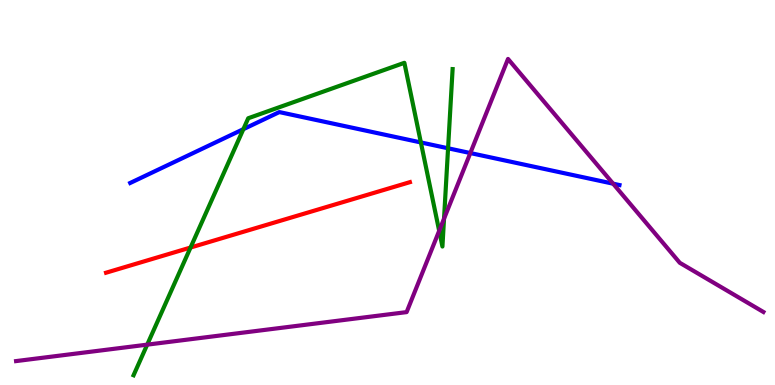[{'lines': ['blue', 'red'], 'intersections': []}, {'lines': ['green', 'red'], 'intersections': [{'x': 2.46, 'y': 3.57}]}, {'lines': ['purple', 'red'], 'intersections': []}, {'lines': ['blue', 'green'], 'intersections': [{'x': 3.14, 'y': 6.64}, {'x': 5.43, 'y': 6.3}, {'x': 5.78, 'y': 6.15}]}, {'lines': ['blue', 'purple'], 'intersections': [{'x': 6.07, 'y': 6.02}, {'x': 7.91, 'y': 5.23}]}, {'lines': ['green', 'purple'], 'intersections': [{'x': 1.9, 'y': 1.05}, {'x': 5.67, 'y': 4.0}, {'x': 5.73, 'y': 4.32}]}]